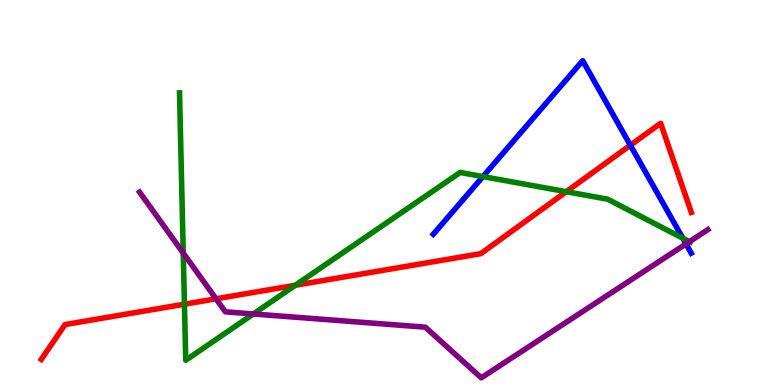[{'lines': ['blue', 'red'], 'intersections': [{'x': 8.13, 'y': 6.23}]}, {'lines': ['green', 'red'], 'intersections': [{'x': 2.38, 'y': 2.1}, {'x': 3.81, 'y': 2.59}, {'x': 7.31, 'y': 5.02}]}, {'lines': ['purple', 'red'], 'intersections': [{'x': 2.79, 'y': 2.24}]}, {'lines': ['blue', 'green'], 'intersections': [{'x': 6.23, 'y': 5.41}, {'x': 8.81, 'y': 3.81}]}, {'lines': ['blue', 'purple'], 'intersections': [{'x': 8.85, 'y': 3.66}]}, {'lines': ['green', 'purple'], 'intersections': [{'x': 2.36, 'y': 3.43}, {'x': 3.27, 'y': 1.84}, {'x': 8.9, 'y': 3.72}]}]